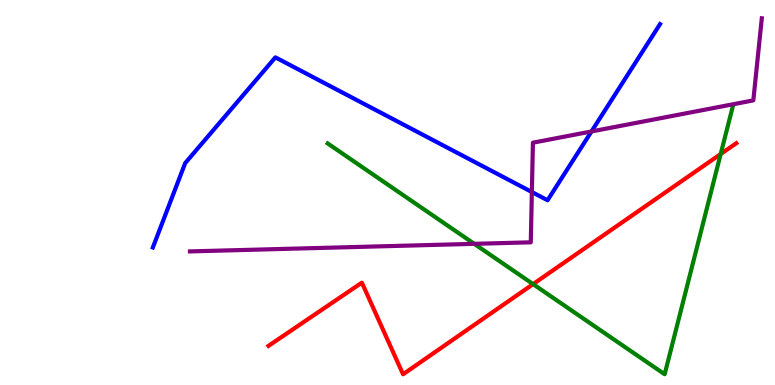[{'lines': ['blue', 'red'], 'intersections': []}, {'lines': ['green', 'red'], 'intersections': [{'x': 6.88, 'y': 2.62}, {'x': 9.3, 'y': 6.0}]}, {'lines': ['purple', 'red'], 'intersections': []}, {'lines': ['blue', 'green'], 'intersections': []}, {'lines': ['blue', 'purple'], 'intersections': [{'x': 6.86, 'y': 5.01}, {'x': 7.63, 'y': 6.59}]}, {'lines': ['green', 'purple'], 'intersections': [{'x': 6.12, 'y': 3.67}]}]